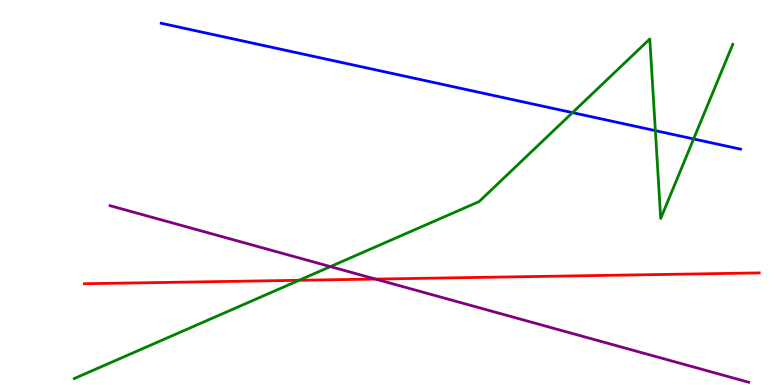[{'lines': ['blue', 'red'], 'intersections': []}, {'lines': ['green', 'red'], 'intersections': [{'x': 3.86, 'y': 2.72}]}, {'lines': ['purple', 'red'], 'intersections': [{'x': 4.85, 'y': 2.75}]}, {'lines': ['blue', 'green'], 'intersections': [{'x': 7.39, 'y': 7.07}, {'x': 8.46, 'y': 6.61}, {'x': 8.95, 'y': 6.39}]}, {'lines': ['blue', 'purple'], 'intersections': []}, {'lines': ['green', 'purple'], 'intersections': [{'x': 4.26, 'y': 3.08}]}]